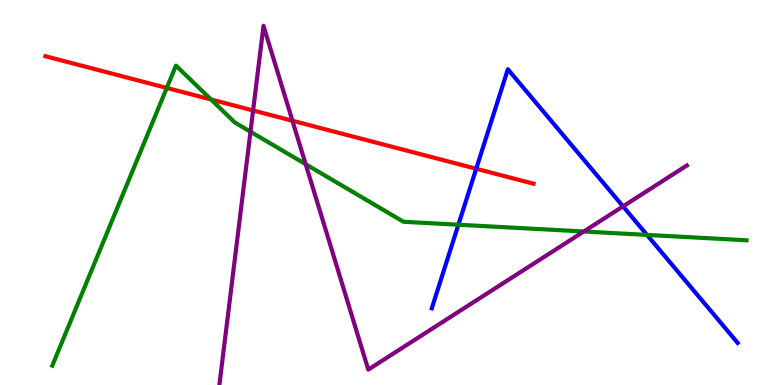[{'lines': ['blue', 'red'], 'intersections': [{'x': 6.14, 'y': 5.62}]}, {'lines': ['green', 'red'], 'intersections': [{'x': 2.15, 'y': 7.72}, {'x': 2.72, 'y': 7.42}]}, {'lines': ['purple', 'red'], 'intersections': [{'x': 3.27, 'y': 7.13}, {'x': 3.77, 'y': 6.86}]}, {'lines': ['blue', 'green'], 'intersections': [{'x': 5.91, 'y': 4.16}, {'x': 8.35, 'y': 3.9}]}, {'lines': ['blue', 'purple'], 'intersections': [{'x': 8.04, 'y': 4.64}]}, {'lines': ['green', 'purple'], 'intersections': [{'x': 3.23, 'y': 6.58}, {'x': 3.94, 'y': 5.73}, {'x': 7.53, 'y': 3.99}]}]